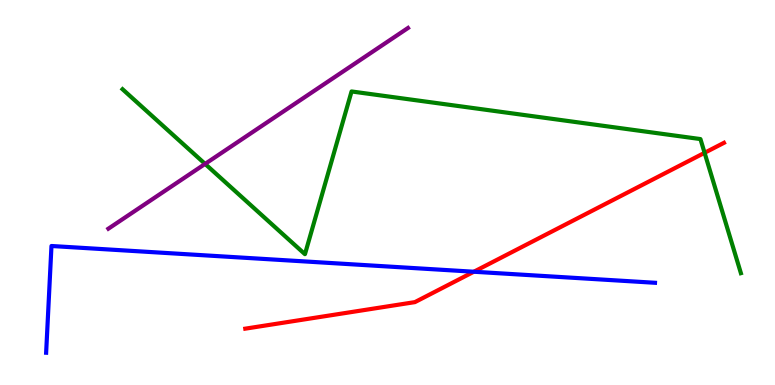[{'lines': ['blue', 'red'], 'intersections': [{'x': 6.11, 'y': 2.94}]}, {'lines': ['green', 'red'], 'intersections': [{'x': 9.09, 'y': 6.03}]}, {'lines': ['purple', 'red'], 'intersections': []}, {'lines': ['blue', 'green'], 'intersections': []}, {'lines': ['blue', 'purple'], 'intersections': []}, {'lines': ['green', 'purple'], 'intersections': [{'x': 2.65, 'y': 5.74}]}]